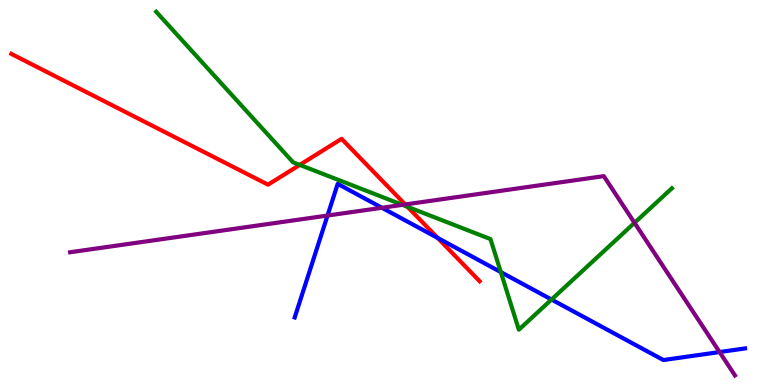[{'lines': ['blue', 'red'], 'intersections': [{'x': 5.65, 'y': 3.82}]}, {'lines': ['green', 'red'], 'intersections': [{'x': 3.87, 'y': 5.72}, {'x': 5.26, 'y': 4.63}]}, {'lines': ['purple', 'red'], 'intersections': [{'x': 5.23, 'y': 4.69}]}, {'lines': ['blue', 'green'], 'intersections': [{'x': 6.46, 'y': 2.93}, {'x': 7.12, 'y': 2.22}]}, {'lines': ['blue', 'purple'], 'intersections': [{'x': 4.23, 'y': 4.4}, {'x': 4.93, 'y': 4.6}, {'x': 9.28, 'y': 0.856}]}, {'lines': ['green', 'purple'], 'intersections': [{'x': 5.19, 'y': 4.68}, {'x': 8.19, 'y': 4.21}]}]